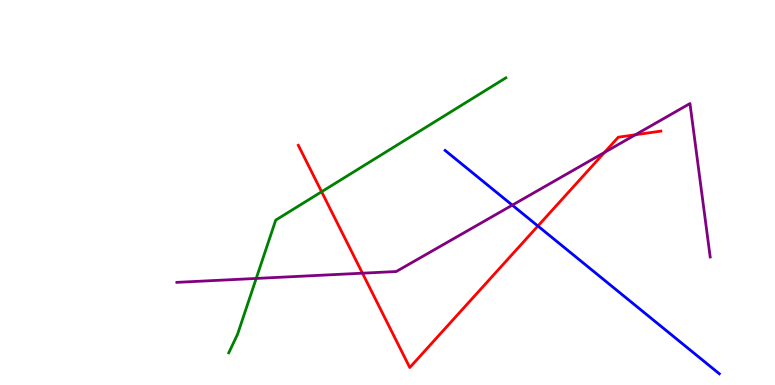[{'lines': ['blue', 'red'], 'intersections': [{'x': 6.94, 'y': 4.13}]}, {'lines': ['green', 'red'], 'intersections': [{'x': 4.15, 'y': 5.02}]}, {'lines': ['purple', 'red'], 'intersections': [{'x': 4.68, 'y': 2.9}, {'x': 7.8, 'y': 6.04}, {'x': 8.2, 'y': 6.5}]}, {'lines': ['blue', 'green'], 'intersections': []}, {'lines': ['blue', 'purple'], 'intersections': [{'x': 6.61, 'y': 4.67}]}, {'lines': ['green', 'purple'], 'intersections': [{'x': 3.31, 'y': 2.77}]}]